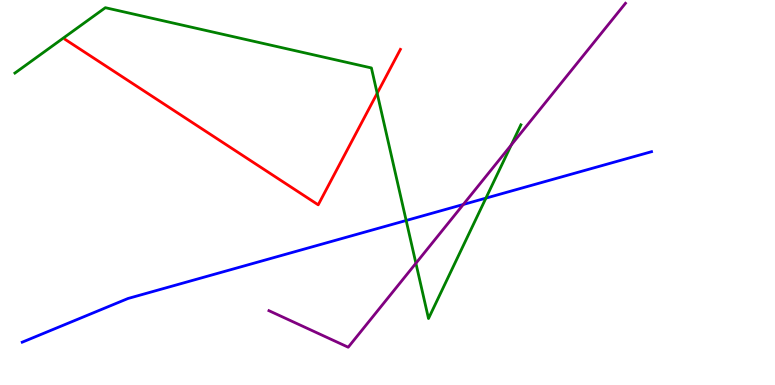[{'lines': ['blue', 'red'], 'intersections': []}, {'lines': ['green', 'red'], 'intersections': [{'x': 4.87, 'y': 7.58}]}, {'lines': ['purple', 'red'], 'intersections': []}, {'lines': ['blue', 'green'], 'intersections': [{'x': 5.24, 'y': 4.27}, {'x': 6.27, 'y': 4.85}]}, {'lines': ['blue', 'purple'], 'intersections': [{'x': 5.98, 'y': 4.69}]}, {'lines': ['green', 'purple'], 'intersections': [{'x': 5.37, 'y': 3.16}, {'x': 6.6, 'y': 6.24}]}]